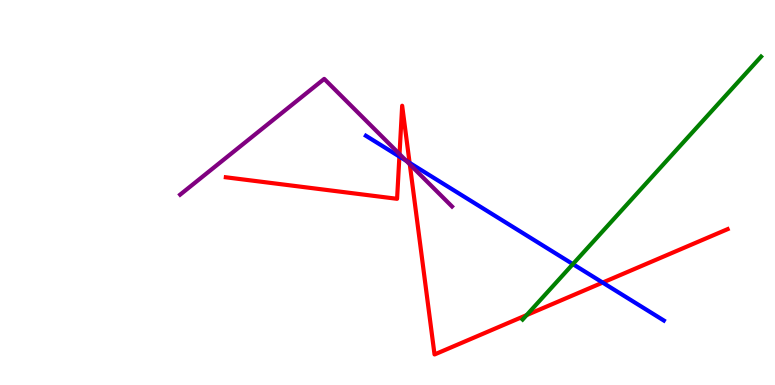[{'lines': ['blue', 'red'], 'intersections': [{'x': 5.15, 'y': 5.93}, {'x': 5.29, 'y': 5.77}, {'x': 7.78, 'y': 2.66}]}, {'lines': ['green', 'red'], 'intersections': [{'x': 6.8, 'y': 1.82}]}, {'lines': ['purple', 'red'], 'intersections': [{'x': 5.16, 'y': 6.0}, {'x': 5.29, 'y': 5.73}]}, {'lines': ['blue', 'green'], 'intersections': [{'x': 7.39, 'y': 3.14}]}, {'lines': ['blue', 'purple'], 'intersections': [{'x': 5.24, 'y': 5.82}]}, {'lines': ['green', 'purple'], 'intersections': []}]